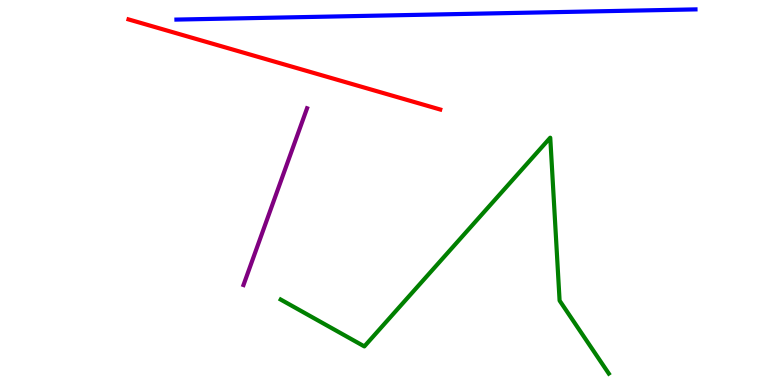[{'lines': ['blue', 'red'], 'intersections': []}, {'lines': ['green', 'red'], 'intersections': []}, {'lines': ['purple', 'red'], 'intersections': []}, {'lines': ['blue', 'green'], 'intersections': []}, {'lines': ['blue', 'purple'], 'intersections': []}, {'lines': ['green', 'purple'], 'intersections': []}]